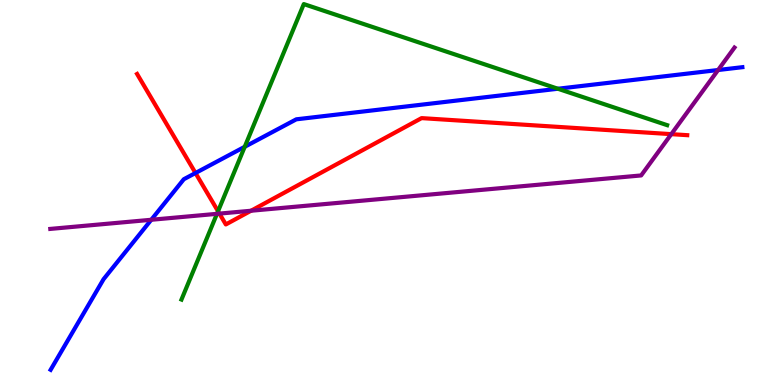[{'lines': ['blue', 'red'], 'intersections': [{'x': 2.52, 'y': 5.51}]}, {'lines': ['green', 'red'], 'intersections': [{'x': 2.81, 'y': 4.51}]}, {'lines': ['purple', 'red'], 'intersections': [{'x': 2.83, 'y': 4.45}, {'x': 3.24, 'y': 4.53}, {'x': 8.66, 'y': 6.52}]}, {'lines': ['blue', 'green'], 'intersections': [{'x': 3.16, 'y': 6.19}, {'x': 7.2, 'y': 7.69}]}, {'lines': ['blue', 'purple'], 'intersections': [{'x': 1.95, 'y': 4.29}, {'x': 9.27, 'y': 8.18}]}, {'lines': ['green', 'purple'], 'intersections': [{'x': 2.8, 'y': 4.45}]}]